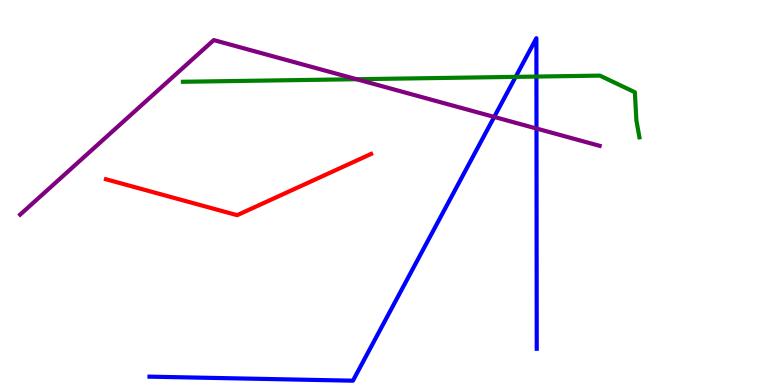[{'lines': ['blue', 'red'], 'intersections': []}, {'lines': ['green', 'red'], 'intersections': []}, {'lines': ['purple', 'red'], 'intersections': []}, {'lines': ['blue', 'green'], 'intersections': [{'x': 6.65, 'y': 8.0}, {'x': 6.92, 'y': 8.01}]}, {'lines': ['blue', 'purple'], 'intersections': [{'x': 6.38, 'y': 6.96}, {'x': 6.92, 'y': 6.66}]}, {'lines': ['green', 'purple'], 'intersections': [{'x': 4.6, 'y': 7.94}]}]